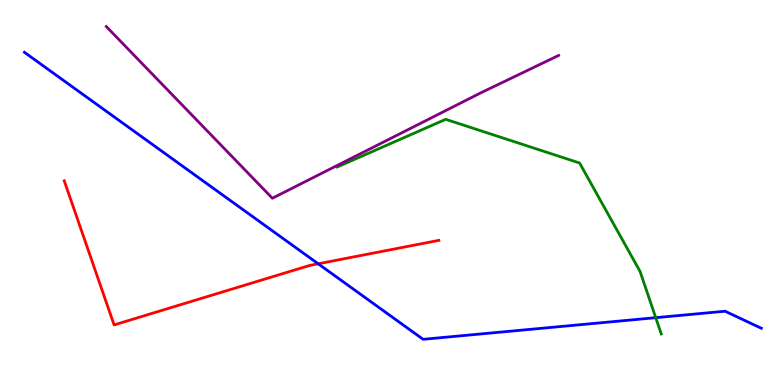[{'lines': ['blue', 'red'], 'intersections': [{'x': 4.11, 'y': 3.15}]}, {'lines': ['green', 'red'], 'intersections': []}, {'lines': ['purple', 'red'], 'intersections': []}, {'lines': ['blue', 'green'], 'intersections': [{'x': 8.46, 'y': 1.75}]}, {'lines': ['blue', 'purple'], 'intersections': []}, {'lines': ['green', 'purple'], 'intersections': []}]